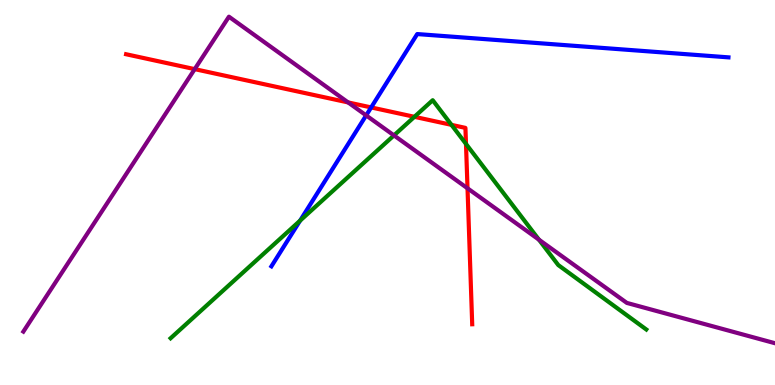[{'lines': ['blue', 'red'], 'intersections': [{'x': 4.79, 'y': 7.21}]}, {'lines': ['green', 'red'], 'intersections': [{'x': 5.35, 'y': 6.97}, {'x': 5.83, 'y': 6.76}, {'x': 6.01, 'y': 6.26}]}, {'lines': ['purple', 'red'], 'intersections': [{'x': 2.51, 'y': 8.2}, {'x': 4.49, 'y': 7.34}, {'x': 6.03, 'y': 5.11}]}, {'lines': ['blue', 'green'], 'intersections': [{'x': 3.87, 'y': 4.27}]}, {'lines': ['blue', 'purple'], 'intersections': [{'x': 4.72, 'y': 7.0}]}, {'lines': ['green', 'purple'], 'intersections': [{'x': 5.08, 'y': 6.48}, {'x': 6.95, 'y': 3.78}]}]